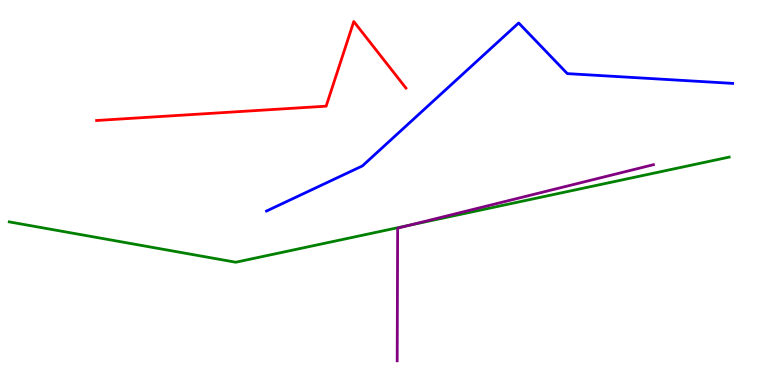[{'lines': ['blue', 'red'], 'intersections': []}, {'lines': ['green', 'red'], 'intersections': []}, {'lines': ['purple', 'red'], 'intersections': []}, {'lines': ['blue', 'green'], 'intersections': []}, {'lines': ['blue', 'purple'], 'intersections': []}, {'lines': ['green', 'purple'], 'intersections': [{'x': 5.28, 'y': 4.15}]}]